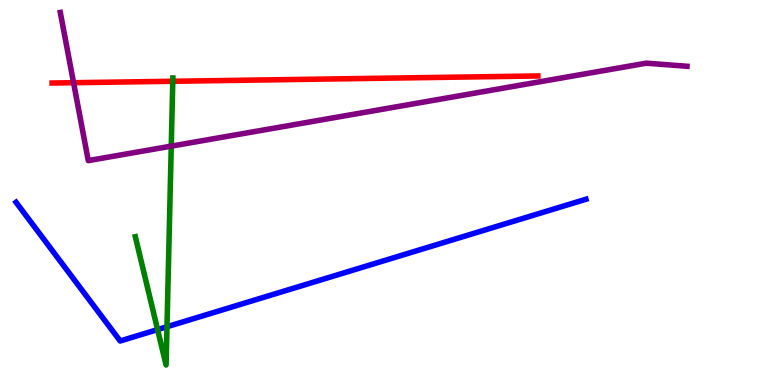[{'lines': ['blue', 'red'], 'intersections': []}, {'lines': ['green', 'red'], 'intersections': [{'x': 2.23, 'y': 7.89}]}, {'lines': ['purple', 'red'], 'intersections': [{'x': 0.949, 'y': 7.85}]}, {'lines': ['blue', 'green'], 'intersections': [{'x': 2.03, 'y': 1.44}, {'x': 2.15, 'y': 1.51}]}, {'lines': ['blue', 'purple'], 'intersections': []}, {'lines': ['green', 'purple'], 'intersections': [{'x': 2.21, 'y': 6.2}]}]